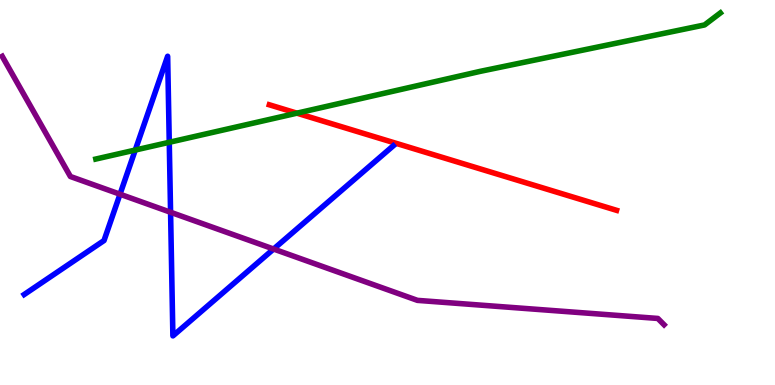[{'lines': ['blue', 'red'], 'intersections': []}, {'lines': ['green', 'red'], 'intersections': [{'x': 3.83, 'y': 7.06}]}, {'lines': ['purple', 'red'], 'intersections': []}, {'lines': ['blue', 'green'], 'intersections': [{'x': 1.75, 'y': 6.1}, {'x': 2.18, 'y': 6.3}]}, {'lines': ['blue', 'purple'], 'intersections': [{'x': 1.55, 'y': 4.96}, {'x': 2.2, 'y': 4.49}, {'x': 3.53, 'y': 3.53}]}, {'lines': ['green', 'purple'], 'intersections': []}]